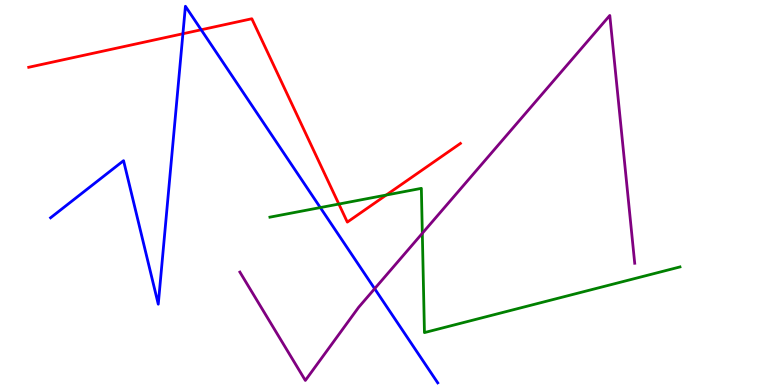[{'lines': ['blue', 'red'], 'intersections': [{'x': 2.36, 'y': 9.12}, {'x': 2.6, 'y': 9.23}]}, {'lines': ['green', 'red'], 'intersections': [{'x': 4.37, 'y': 4.7}, {'x': 4.98, 'y': 4.93}]}, {'lines': ['purple', 'red'], 'intersections': []}, {'lines': ['blue', 'green'], 'intersections': [{'x': 4.13, 'y': 4.61}]}, {'lines': ['blue', 'purple'], 'intersections': [{'x': 4.83, 'y': 2.5}]}, {'lines': ['green', 'purple'], 'intersections': [{'x': 5.45, 'y': 3.94}]}]